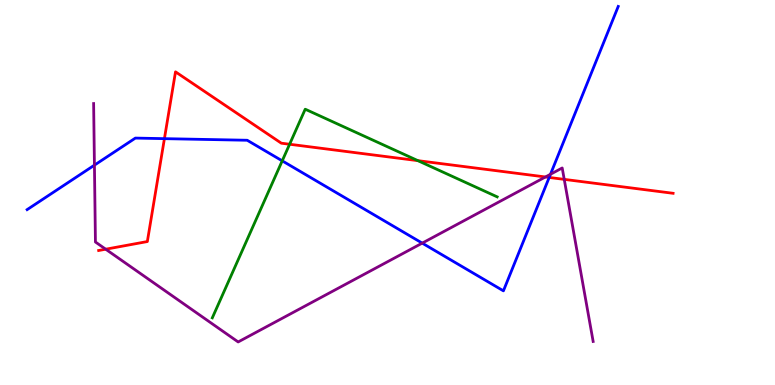[{'lines': ['blue', 'red'], 'intersections': [{'x': 2.12, 'y': 6.4}, {'x': 7.09, 'y': 5.39}]}, {'lines': ['green', 'red'], 'intersections': [{'x': 3.74, 'y': 6.25}, {'x': 5.39, 'y': 5.83}]}, {'lines': ['purple', 'red'], 'intersections': [{'x': 1.36, 'y': 3.53}, {'x': 7.04, 'y': 5.4}, {'x': 7.28, 'y': 5.34}]}, {'lines': ['blue', 'green'], 'intersections': [{'x': 3.64, 'y': 5.82}]}, {'lines': ['blue', 'purple'], 'intersections': [{'x': 1.22, 'y': 5.71}, {'x': 5.45, 'y': 3.69}, {'x': 7.1, 'y': 5.47}]}, {'lines': ['green', 'purple'], 'intersections': []}]